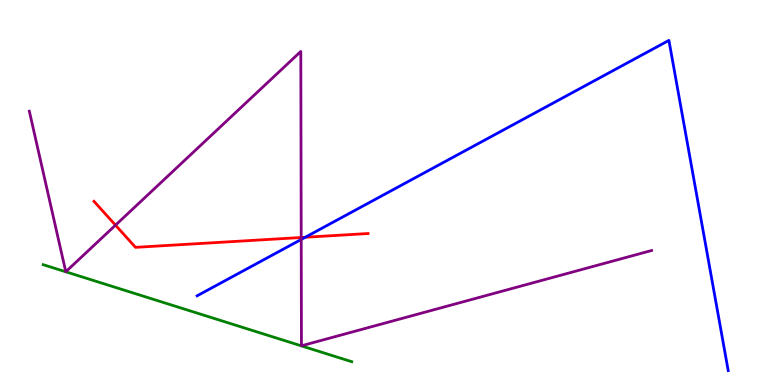[{'lines': ['blue', 'red'], 'intersections': [{'x': 3.94, 'y': 3.84}]}, {'lines': ['green', 'red'], 'intersections': []}, {'lines': ['purple', 'red'], 'intersections': [{'x': 1.49, 'y': 4.15}, {'x': 3.89, 'y': 3.83}]}, {'lines': ['blue', 'green'], 'intersections': []}, {'lines': ['blue', 'purple'], 'intersections': [{'x': 3.89, 'y': 3.78}]}, {'lines': ['green', 'purple'], 'intersections': []}]